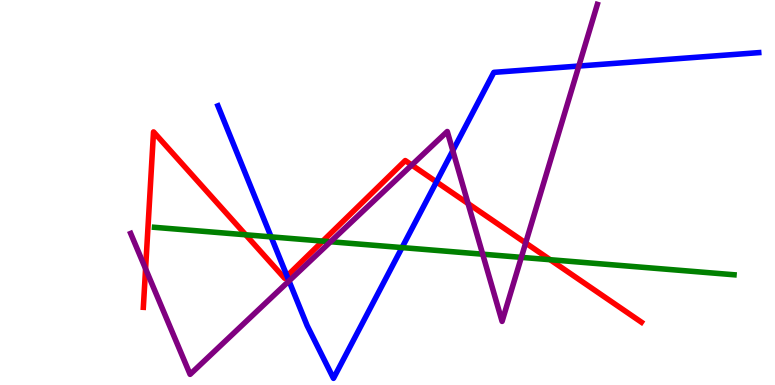[{'lines': ['blue', 'red'], 'intersections': [{'x': 3.7, 'y': 2.83}, {'x': 5.63, 'y': 5.28}]}, {'lines': ['green', 'red'], 'intersections': [{'x': 3.17, 'y': 3.9}, {'x': 4.16, 'y': 3.74}, {'x': 7.1, 'y': 3.25}]}, {'lines': ['purple', 'red'], 'intersections': [{'x': 1.88, 'y': 3.02}, {'x': 5.31, 'y': 5.71}, {'x': 6.04, 'y': 4.71}, {'x': 6.78, 'y': 3.69}]}, {'lines': ['blue', 'green'], 'intersections': [{'x': 3.5, 'y': 3.85}, {'x': 5.19, 'y': 3.57}]}, {'lines': ['blue', 'purple'], 'intersections': [{'x': 3.73, 'y': 2.7}, {'x': 5.84, 'y': 6.09}, {'x': 7.47, 'y': 8.28}]}, {'lines': ['green', 'purple'], 'intersections': [{'x': 4.27, 'y': 3.72}, {'x': 6.23, 'y': 3.4}, {'x': 6.73, 'y': 3.32}]}]